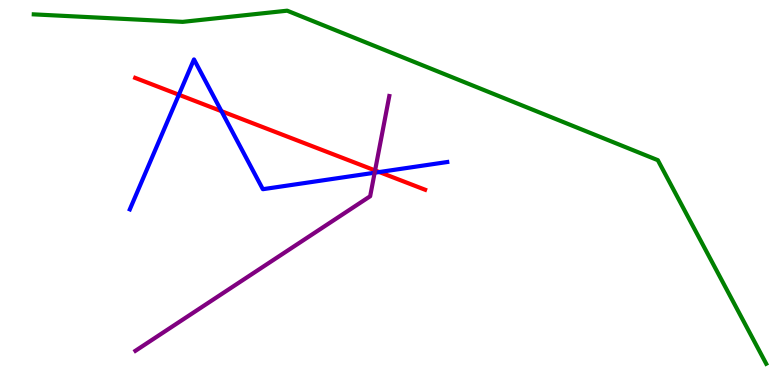[{'lines': ['blue', 'red'], 'intersections': [{'x': 2.31, 'y': 7.54}, {'x': 2.86, 'y': 7.11}, {'x': 4.89, 'y': 5.53}]}, {'lines': ['green', 'red'], 'intersections': []}, {'lines': ['purple', 'red'], 'intersections': [{'x': 4.84, 'y': 5.57}]}, {'lines': ['blue', 'green'], 'intersections': []}, {'lines': ['blue', 'purple'], 'intersections': [{'x': 4.83, 'y': 5.51}]}, {'lines': ['green', 'purple'], 'intersections': []}]